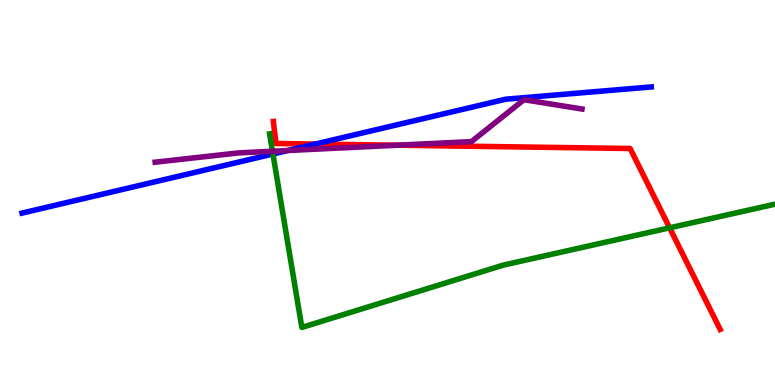[{'lines': ['blue', 'red'], 'intersections': [{'x': 4.07, 'y': 6.26}]}, {'lines': ['green', 'red'], 'intersections': [{'x': 8.64, 'y': 4.08}]}, {'lines': ['purple', 'red'], 'intersections': [{'x': 5.13, 'y': 6.23}]}, {'lines': ['blue', 'green'], 'intersections': [{'x': 3.52, 'y': 6.0}]}, {'lines': ['blue', 'purple'], 'intersections': [{'x': 3.71, 'y': 6.09}]}, {'lines': ['green', 'purple'], 'intersections': [{'x': 3.52, 'y': 6.07}]}]